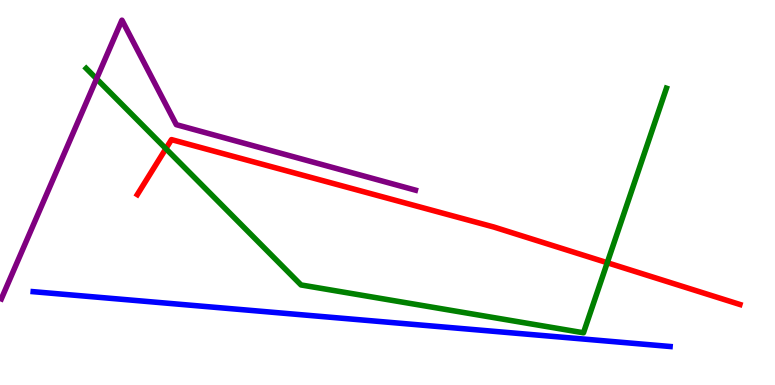[{'lines': ['blue', 'red'], 'intersections': []}, {'lines': ['green', 'red'], 'intersections': [{'x': 2.14, 'y': 6.14}, {'x': 7.84, 'y': 3.18}]}, {'lines': ['purple', 'red'], 'intersections': []}, {'lines': ['blue', 'green'], 'intersections': []}, {'lines': ['blue', 'purple'], 'intersections': []}, {'lines': ['green', 'purple'], 'intersections': [{'x': 1.25, 'y': 7.95}]}]